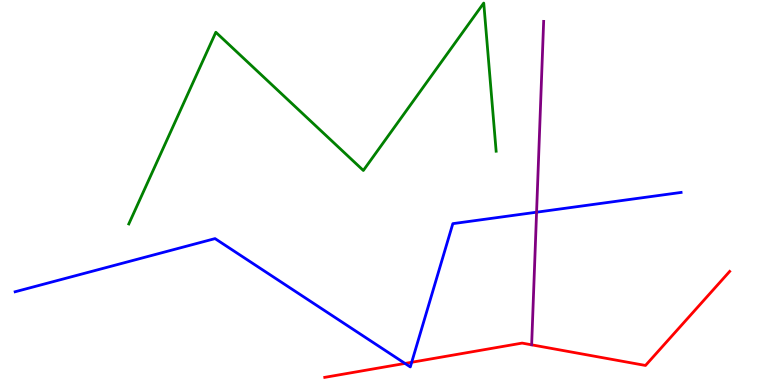[{'lines': ['blue', 'red'], 'intersections': [{'x': 5.23, 'y': 0.56}, {'x': 5.31, 'y': 0.59}]}, {'lines': ['green', 'red'], 'intersections': []}, {'lines': ['purple', 'red'], 'intersections': []}, {'lines': ['blue', 'green'], 'intersections': []}, {'lines': ['blue', 'purple'], 'intersections': [{'x': 6.92, 'y': 4.49}]}, {'lines': ['green', 'purple'], 'intersections': []}]